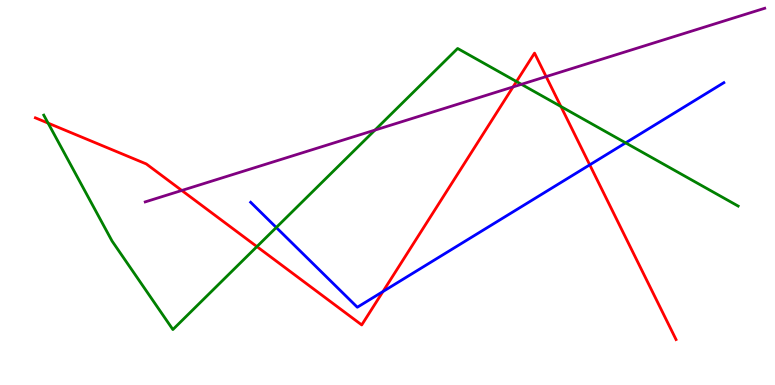[{'lines': ['blue', 'red'], 'intersections': [{'x': 4.94, 'y': 2.43}, {'x': 7.61, 'y': 5.72}]}, {'lines': ['green', 'red'], 'intersections': [{'x': 0.621, 'y': 6.8}, {'x': 3.31, 'y': 3.59}, {'x': 6.66, 'y': 7.88}, {'x': 7.24, 'y': 7.23}]}, {'lines': ['purple', 'red'], 'intersections': [{'x': 2.35, 'y': 5.05}, {'x': 6.62, 'y': 7.74}, {'x': 7.05, 'y': 8.01}]}, {'lines': ['blue', 'green'], 'intersections': [{'x': 3.56, 'y': 4.09}, {'x': 8.07, 'y': 6.29}]}, {'lines': ['blue', 'purple'], 'intersections': []}, {'lines': ['green', 'purple'], 'intersections': [{'x': 4.84, 'y': 6.62}, {'x': 6.73, 'y': 7.81}]}]